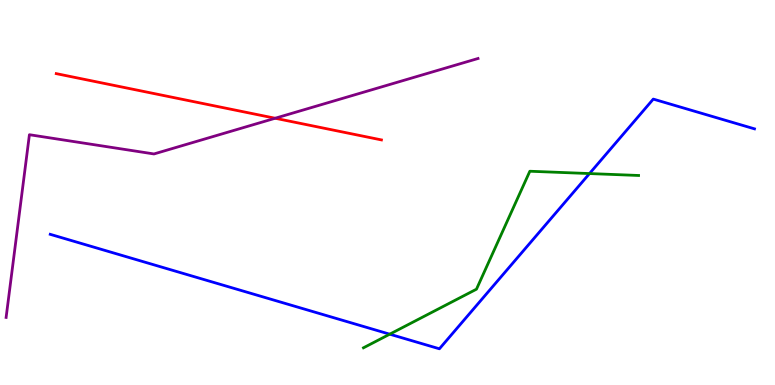[{'lines': ['blue', 'red'], 'intersections': []}, {'lines': ['green', 'red'], 'intersections': []}, {'lines': ['purple', 'red'], 'intersections': [{'x': 3.55, 'y': 6.93}]}, {'lines': ['blue', 'green'], 'intersections': [{'x': 5.03, 'y': 1.32}, {'x': 7.61, 'y': 5.49}]}, {'lines': ['blue', 'purple'], 'intersections': []}, {'lines': ['green', 'purple'], 'intersections': []}]